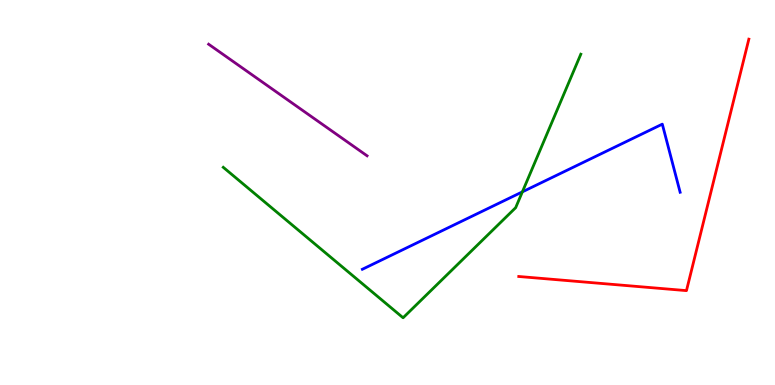[{'lines': ['blue', 'red'], 'intersections': []}, {'lines': ['green', 'red'], 'intersections': []}, {'lines': ['purple', 'red'], 'intersections': []}, {'lines': ['blue', 'green'], 'intersections': [{'x': 6.74, 'y': 5.02}]}, {'lines': ['blue', 'purple'], 'intersections': []}, {'lines': ['green', 'purple'], 'intersections': []}]